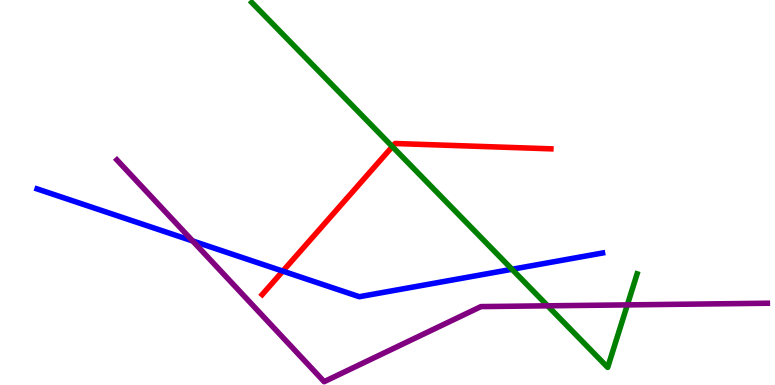[{'lines': ['blue', 'red'], 'intersections': [{'x': 3.65, 'y': 2.96}]}, {'lines': ['green', 'red'], 'intersections': [{'x': 5.06, 'y': 6.19}]}, {'lines': ['purple', 'red'], 'intersections': []}, {'lines': ['blue', 'green'], 'intersections': [{'x': 6.61, 'y': 3.01}]}, {'lines': ['blue', 'purple'], 'intersections': [{'x': 2.49, 'y': 3.74}]}, {'lines': ['green', 'purple'], 'intersections': [{'x': 7.07, 'y': 2.06}, {'x': 8.09, 'y': 2.08}]}]